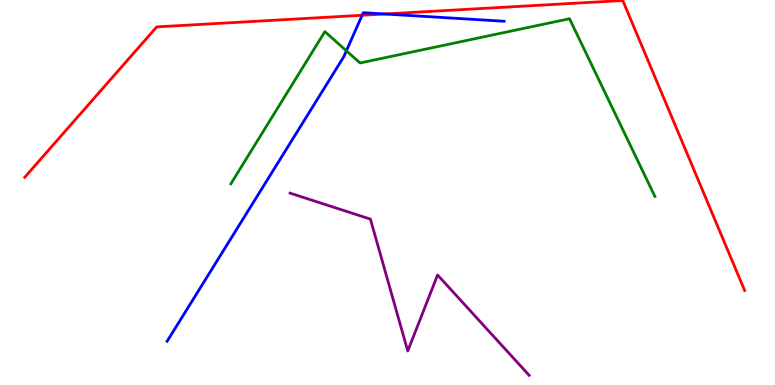[{'lines': ['blue', 'red'], 'intersections': [{'x': 4.67, 'y': 9.6}, {'x': 4.96, 'y': 9.64}]}, {'lines': ['green', 'red'], 'intersections': []}, {'lines': ['purple', 'red'], 'intersections': []}, {'lines': ['blue', 'green'], 'intersections': [{'x': 4.47, 'y': 8.68}]}, {'lines': ['blue', 'purple'], 'intersections': []}, {'lines': ['green', 'purple'], 'intersections': []}]